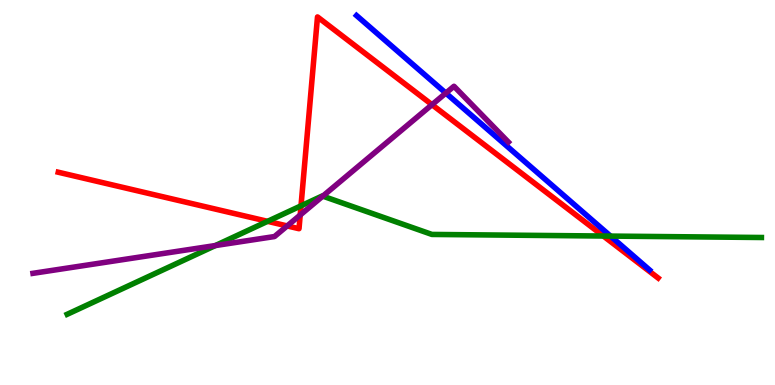[{'lines': ['blue', 'red'], 'intersections': []}, {'lines': ['green', 'red'], 'intersections': [{'x': 3.45, 'y': 4.25}, {'x': 3.88, 'y': 4.65}, {'x': 7.79, 'y': 3.87}]}, {'lines': ['purple', 'red'], 'intersections': [{'x': 3.71, 'y': 4.13}, {'x': 3.87, 'y': 4.42}, {'x': 5.57, 'y': 7.28}]}, {'lines': ['blue', 'green'], 'intersections': [{'x': 7.88, 'y': 3.87}]}, {'lines': ['blue', 'purple'], 'intersections': [{'x': 5.75, 'y': 7.58}]}, {'lines': ['green', 'purple'], 'intersections': [{'x': 2.78, 'y': 3.62}, {'x': 4.16, 'y': 4.91}]}]